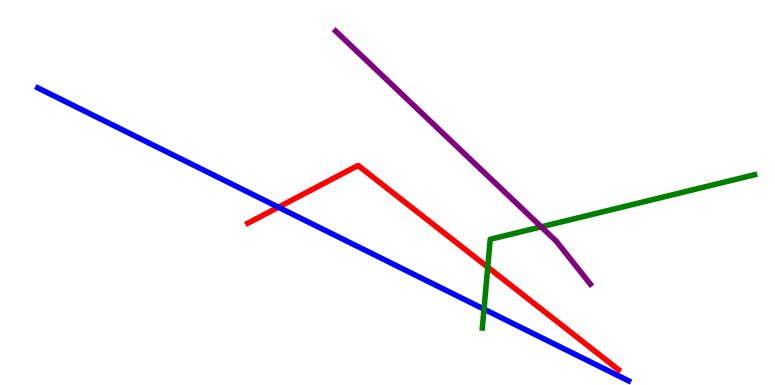[{'lines': ['blue', 'red'], 'intersections': [{'x': 3.59, 'y': 4.62}]}, {'lines': ['green', 'red'], 'intersections': [{'x': 6.29, 'y': 3.06}]}, {'lines': ['purple', 'red'], 'intersections': []}, {'lines': ['blue', 'green'], 'intersections': [{'x': 6.25, 'y': 1.97}]}, {'lines': ['blue', 'purple'], 'intersections': []}, {'lines': ['green', 'purple'], 'intersections': [{'x': 6.98, 'y': 4.11}]}]